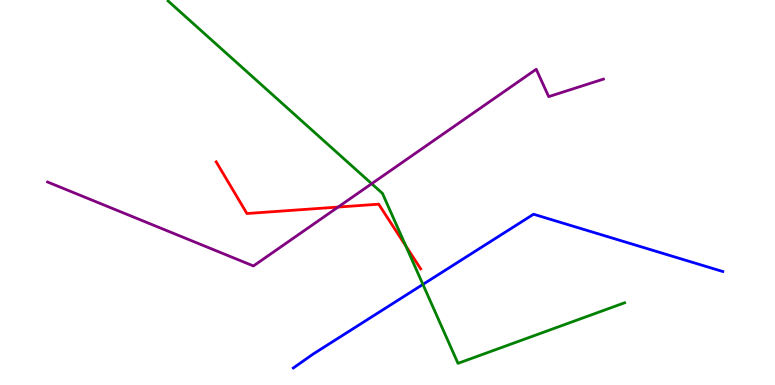[{'lines': ['blue', 'red'], 'intersections': []}, {'lines': ['green', 'red'], 'intersections': [{'x': 5.24, 'y': 3.61}]}, {'lines': ['purple', 'red'], 'intersections': [{'x': 4.36, 'y': 4.62}]}, {'lines': ['blue', 'green'], 'intersections': [{'x': 5.46, 'y': 2.61}]}, {'lines': ['blue', 'purple'], 'intersections': []}, {'lines': ['green', 'purple'], 'intersections': [{'x': 4.8, 'y': 5.23}]}]